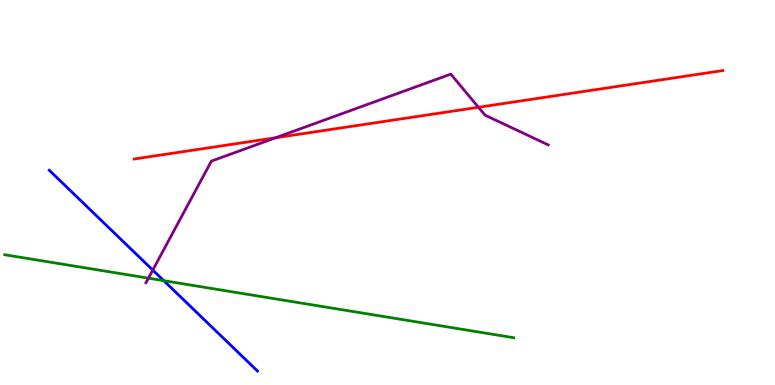[{'lines': ['blue', 'red'], 'intersections': []}, {'lines': ['green', 'red'], 'intersections': []}, {'lines': ['purple', 'red'], 'intersections': [{'x': 3.56, 'y': 6.42}, {'x': 6.17, 'y': 7.21}]}, {'lines': ['blue', 'green'], 'intersections': [{'x': 2.11, 'y': 2.71}]}, {'lines': ['blue', 'purple'], 'intersections': [{'x': 1.97, 'y': 2.99}]}, {'lines': ['green', 'purple'], 'intersections': [{'x': 1.92, 'y': 2.77}]}]